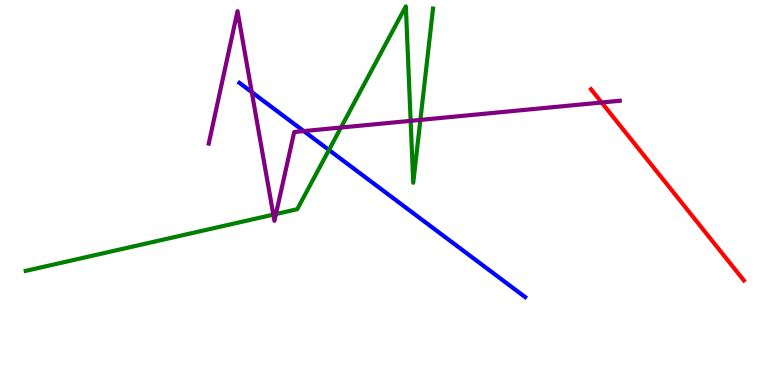[{'lines': ['blue', 'red'], 'intersections': []}, {'lines': ['green', 'red'], 'intersections': []}, {'lines': ['purple', 'red'], 'intersections': [{'x': 7.76, 'y': 7.34}]}, {'lines': ['blue', 'green'], 'intersections': [{'x': 4.24, 'y': 6.1}]}, {'lines': ['blue', 'purple'], 'intersections': [{'x': 3.25, 'y': 7.61}, {'x': 3.92, 'y': 6.59}]}, {'lines': ['green', 'purple'], 'intersections': [{'x': 3.53, 'y': 4.43}, {'x': 3.56, 'y': 4.44}, {'x': 4.4, 'y': 6.69}, {'x': 5.3, 'y': 6.86}, {'x': 5.42, 'y': 6.89}]}]